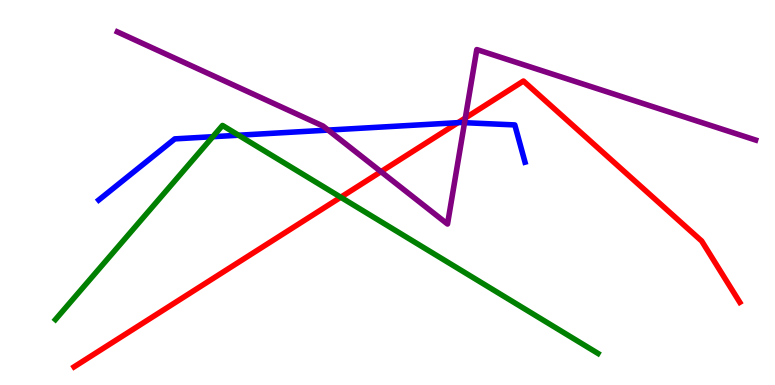[{'lines': ['blue', 'red'], 'intersections': [{'x': 5.91, 'y': 6.81}]}, {'lines': ['green', 'red'], 'intersections': [{'x': 4.4, 'y': 4.88}]}, {'lines': ['purple', 'red'], 'intersections': [{'x': 4.92, 'y': 5.54}, {'x': 6.0, 'y': 6.93}]}, {'lines': ['blue', 'green'], 'intersections': [{'x': 2.75, 'y': 6.45}, {'x': 3.08, 'y': 6.49}]}, {'lines': ['blue', 'purple'], 'intersections': [{'x': 4.23, 'y': 6.62}, {'x': 5.99, 'y': 6.81}]}, {'lines': ['green', 'purple'], 'intersections': []}]